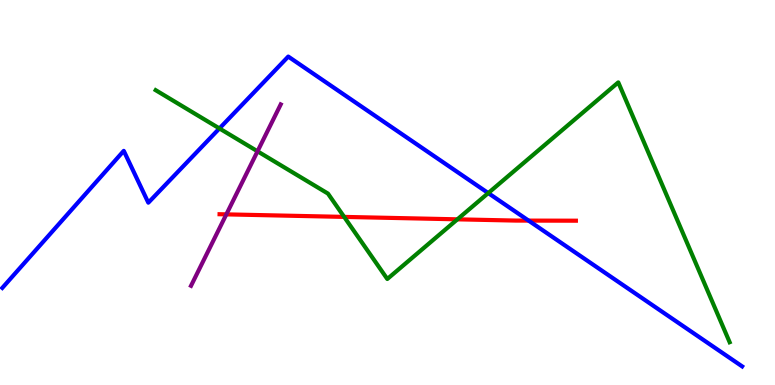[{'lines': ['blue', 'red'], 'intersections': [{'x': 6.82, 'y': 4.27}]}, {'lines': ['green', 'red'], 'intersections': [{'x': 4.44, 'y': 4.37}, {'x': 5.9, 'y': 4.3}]}, {'lines': ['purple', 'red'], 'intersections': [{'x': 2.92, 'y': 4.43}]}, {'lines': ['blue', 'green'], 'intersections': [{'x': 2.83, 'y': 6.66}, {'x': 6.3, 'y': 4.99}]}, {'lines': ['blue', 'purple'], 'intersections': []}, {'lines': ['green', 'purple'], 'intersections': [{'x': 3.32, 'y': 6.07}]}]